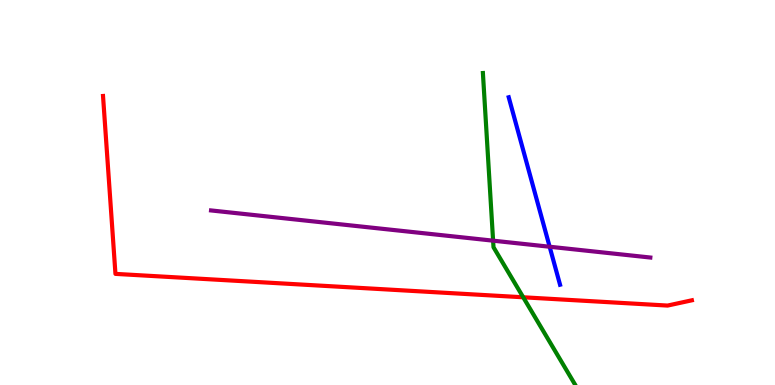[{'lines': ['blue', 'red'], 'intersections': []}, {'lines': ['green', 'red'], 'intersections': [{'x': 6.75, 'y': 2.28}]}, {'lines': ['purple', 'red'], 'intersections': []}, {'lines': ['blue', 'green'], 'intersections': []}, {'lines': ['blue', 'purple'], 'intersections': [{'x': 7.09, 'y': 3.59}]}, {'lines': ['green', 'purple'], 'intersections': [{'x': 6.36, 'y': 3.75}]}]